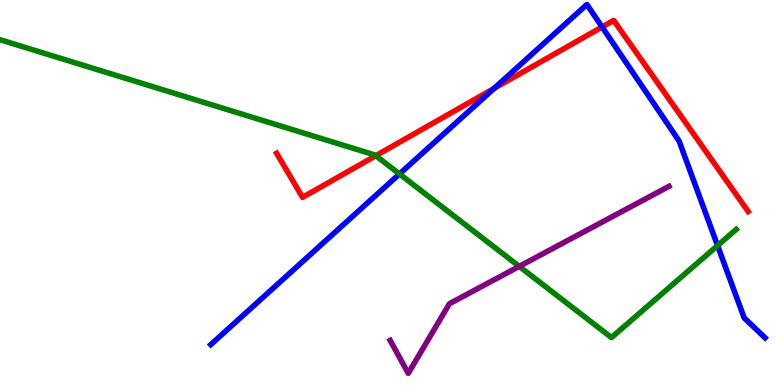[{'lines': ['blue', 'red'], 'intersections': [{'x': 6.38, 'y': 7.7}, {'x': 7.77, 'y': 9.3}]}, {'lines': ['green', 'red'], 'intersections': [{'x': 4.85, 'y': 5.96}]}, {'lines': ['purple', 'red'], 'intersections': []}, {'lines': ['blue', 'green'], 'intersections': [{'x': 5.15, 'y': 5.48}, {'x': 9.26, 'y': 3.62}]}, {'lines': ['blue', 'purple'], 'intersections': []}, {'lines': ['green', 'purple'], 'intersections': [{'x': 6.7, 'y': 3.08}]}]